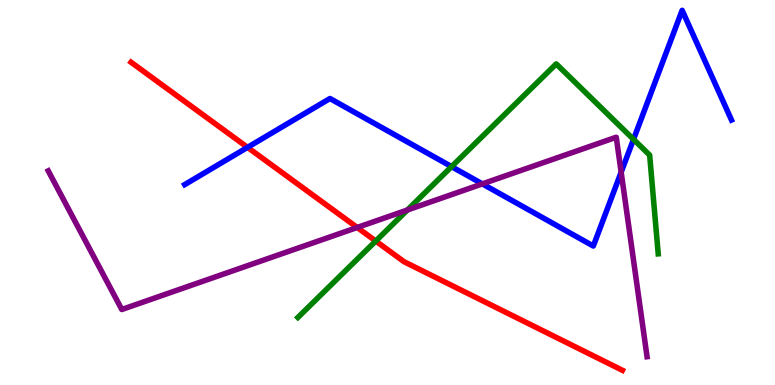[{'lines': ['blue', 'red'], 'intersections': [{'x': 3.19, 'y': 6.17}]}, {'lines': ['green', 'red'], 'intersections': [{'x': 4.85, 'y': 3.74}]}, {'lines': ['purple', 'red'], 'intersections': [{'x': 4.61, 'y': 4.09}]}, {'lines': ['blue', 'green'], 'intersections': [{'x': 5.83, 'y': 5.67}, {'x': 8.17, 'y': 6.38}]}, {'lines': ['blue', 'purple'], 'intersections': [{'x': 6.22, 'y': 5.22}, {'x': 8.01, 'y': 5.53}]}, {'lines': ['green', 'purple'], 'intersections': [{'x': 5.26, 'y': 4.55}]}]